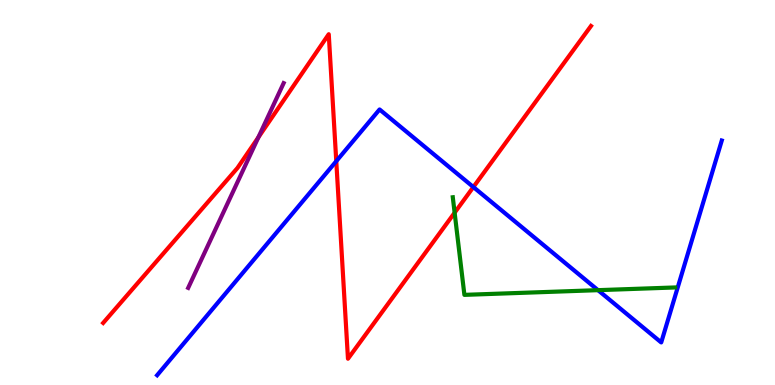[{'lines': ['blue', 'red'], 'intersections': [{'x': 4.34, 'y': 5.81}, {'x': 6.11, 'y': 5.14}]}, {'lines': ['green', 'red'], 'intersections': [{'x': 5.87, 'y': 4.48}]}, {'lines': ['purple', 'red'], 'intersections': [{'x': 3.33, 'y': 6.43}]}, {'lines': ['blue', 'green'], 'intersections': [{'x': 7.72, 'y': 2.46}]}, {'lines': ['blue', 'purple'], 'intersections': []}, {'lines': ['green', 'purple'], 'intersections': []}]